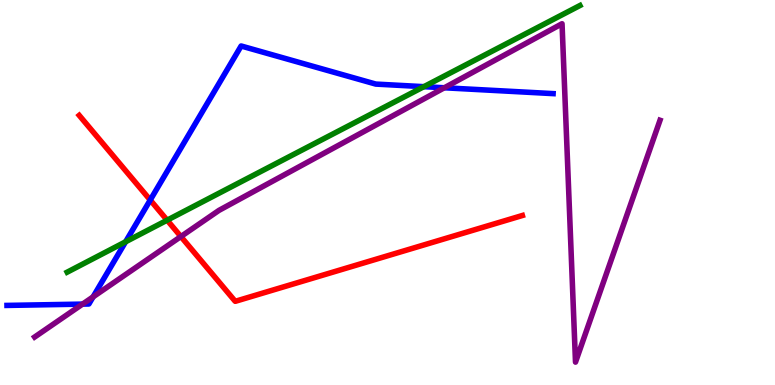[{'lines': ['blue', 'red'], 'intersections': [{'x': 1.94, 'y': 4.8}]}, {'lines': ['green', 'red'], 'intersections': [{'x': 2.16, 'y': 4.28}]}, {'lines': ['purple', 'red'], 'intersections': [{'x': 2.33, 'y': 3.86}]}, {'lines': ['blue', 'green'], 'intersections': [{'x': 1.62, 'y': 3.72}, {'x': 5.47, 'y': 7.75}]}, {'lines': ['blue', 'purple'], 'intersections': [{'x': 1.07, 'y': 2.1}, {'x': 1.2, 'y': 2.29}, {'x': 5.73, 'y': 7.72}]}, {'lines': ['green', 'purple'], 'intersections': []}]